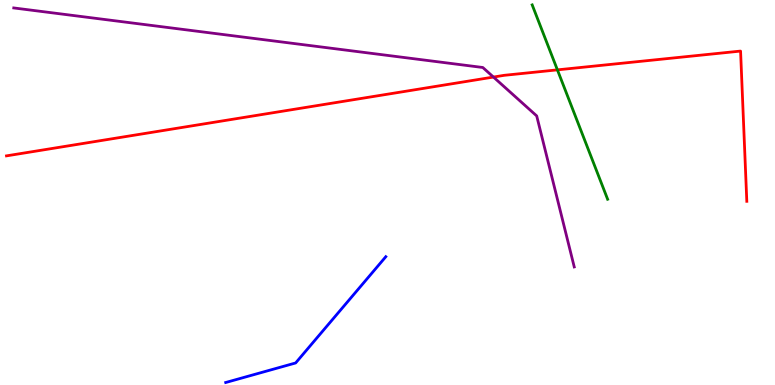[{'lines': ['blue', 'red'], 'intersections': []}, {'lines': ['green', 'red'], 'intersections': [{'x': 7.19, 'y': 8.19}]}, {'lines': ['purple', 'red'], 'intersections': [{'x': 6.37, 'y': 8.0}]}, {'lines': ['blue', 'green'], 'intersections': []}, {'lines': ['blue', 'purple'], 'intersections': []}, {'lines': ['green', 'purple'], 'intersections': []}]